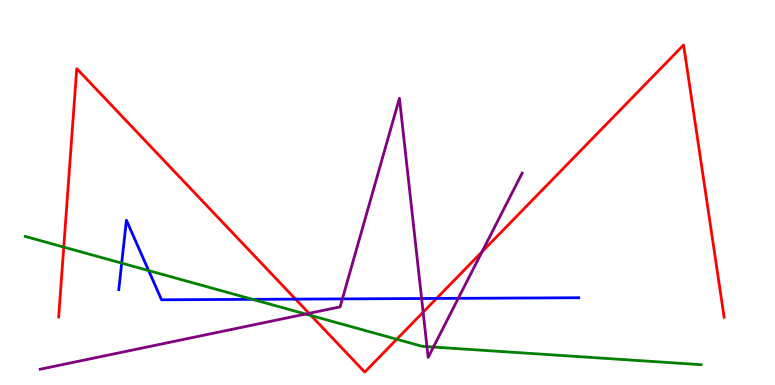[{'lines': ['blue', 'red'], 'intersections': [{'x': 3.81, 'y': 2.23}, {'x': 5.63, 'y': 2.25}]}, {'lines': ['green', 'red'], 'intersections': [{'x': 0.823, 'y': 3.58}, {'x': 4.01, 'y': 1.8}, {'x': 5.12, 'y': 1.19}]}, {'lines': ['purple', 'red'], 'intersections': [{'x': 3.99, 'y': 1.86}, {'x': 5.46, 'y': 1.89}, {'x': 6.22, 'y': 3.46}]}, {'lines': ['blue', 'green'], 'intersections': [{'x': 1.57, 'y': 3.17}, {'x': 1.92, 'y': 2.97}, {'x': 3.26, 'y': 2.22}]}, {'lines': ['blue', 'purple'], 'intersections': [{'x': 4.42, 'y': 2.24}, {'x': 5.44, 'y': 2.25}, {'x': 5.91, 'y': 2.25}]}, {'lines': ['green', 'purple'], 'intersections': [{'x': 3.94, 'y': 1.84}, {'x': 5.51, 'y': 0.997}, {'x': 5.59, 'y': 0.986}]}]